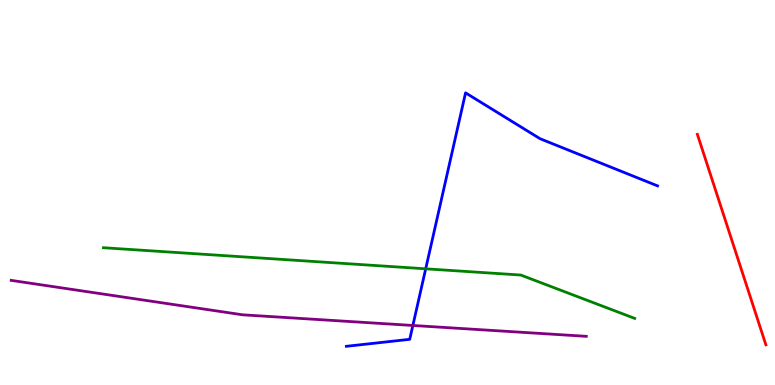[{'lines': ['blue', 'red'], 'intersections': []}, {'lines': ['green', 'red'], 'intersections': []}, {'lines': ['purple', 'red'], 'intersections': []}, {'lines': ['blue', 'green'], 'intersections': [{'x': 5.49, 'y': 3.02}]}, {'lines': ['blue', 'purple'], 'intersections': [{'x': 5.33, 'y': 1.55}]}, {'lines': ['green', 'purple'], 'intersections': []}]